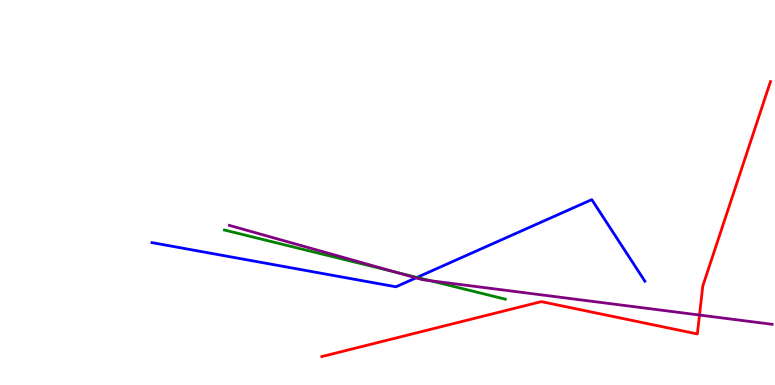[{'lines': ['blue', 'red'], 'intersections': []}, {'lines': ['green', 'red'], 'intersections': []}, {'lines': ['purple', 'red'], 'intersections': [{'x': 9.03, 'y': 1.82}]}, {'lines': ['blue', 'green'], 'intersections': [{'x': 5.38, 'y': 2.79}]}, {'lines': ['blue', 'purple'], 'intersections': [{'x': 5.37, 'y': 2.78}]}, {'lines': ['green', 'purple'], 'intersections': [{'x': 5.11, 'y': 2.93}, {'x': 5.55, 'y': 2.71}]}]